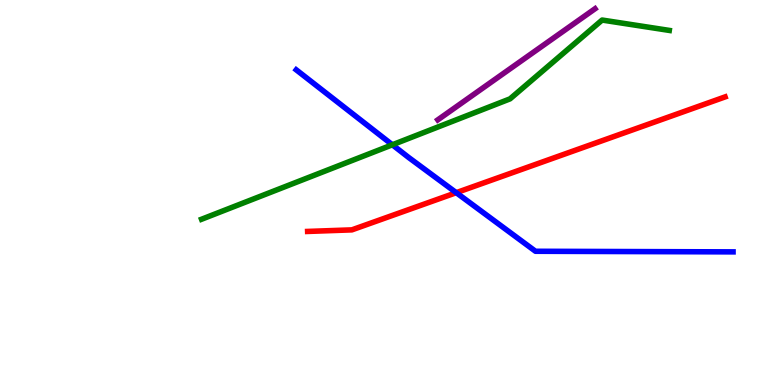[{'lines': ['blue', 'red'], 'intersections': [{'x': 5.89, 'y': 5.0}]}, {'lines': ['green', 'red'], 'intersections': []}, {'lines': ['purple', 'red'], 'intersections': []}, {'lines': ['blue', 'green'], 'intersections': [{'x': 5.06, 'y': 6.24}]}, {'lines': ['blue', 'purple'], 'intersections': []}, {'lines': ['green', 'purple'], 'intersections': []}]